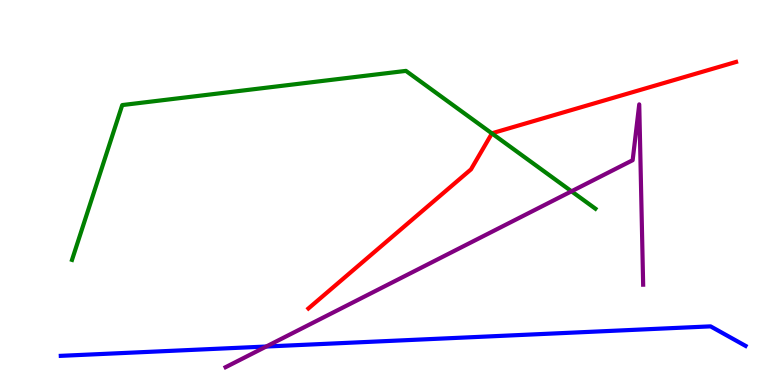[{'lines': ['blue', 'red'], 'intersections': []}, {'lines': ['green', 'red'], 'intersections': [{'x': 6.35, 'y': 6.53}]}, {'lines': ['purple', 'red'], 'intersections': []}, {'lines': ['blue', 'green'], 'intersections': []}, {'lines': ['blue', 'purple'], 'intersections': [{'x': 3.44, 'y': 0.999}]}, {'lines': ['green', 'purple'], 'intersections': [{'x': 7.37, 'y': 5.03}]}]